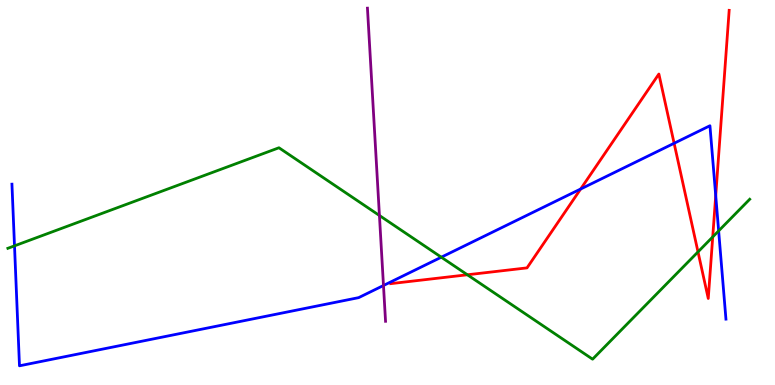[{'lines': ['blue', 'red'], 'intersections': [{'x': 7.49, 'y': 5.09}, {'x': 8.7, 'y': 6.28}, {'x': 9.24, 'y': 4.92}]}, {'lines': ['green', 'red'], 'intersections': [{'x': 6.03, 'y': 2.86}, {'x': 9.01, 'y': 3.46}, {'x': 9.2, 'y': 3.85}]}, {'lines': ['purple', 'red'], 'intersections': []}, {'lines': ['blue', 'green'], 'intersections': [{'x': 0.187, 'y': 3.61}, {'x': 5.69, 'y': 3.32}, {'x': 9.27, 'y': 4.0}]}, {'lines': ['blue', 'purple'], 'intersections': [{'x': 4.95, 'y': 2.58}]}, {'lines': ['green', 'purple'], 'intersections': [{'x': 4.9, 'y': 4.4}]}]